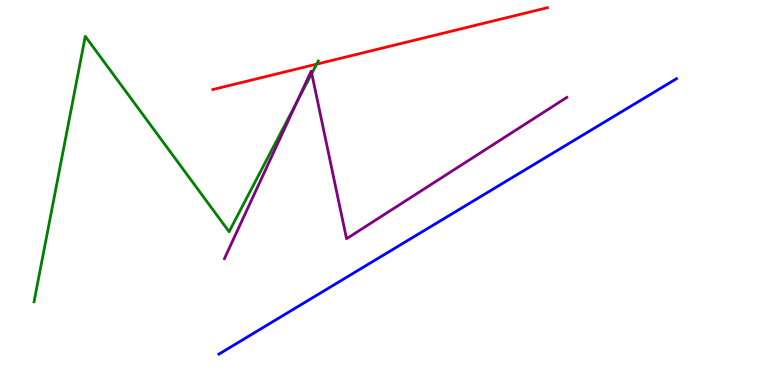[{'lines': ['blue', 'red'], 'intersections': []}, {'lines': ['green', 'red'], 'intersections': [{'x': 4.09, 'y': 8.33}]}, {'lines': ['purple', 'red'], 'intersections': []}, {'lines': ['blue', 'green'], 'intersections': []}, {'lines': ['blue', 'purple'], 'intersections': []}, {'lines': ['green', 'purple'], 'intersections': [{'x': 3.83, 'y': 7.37}, {'x': 4.02, 'y': 8.09}]}]